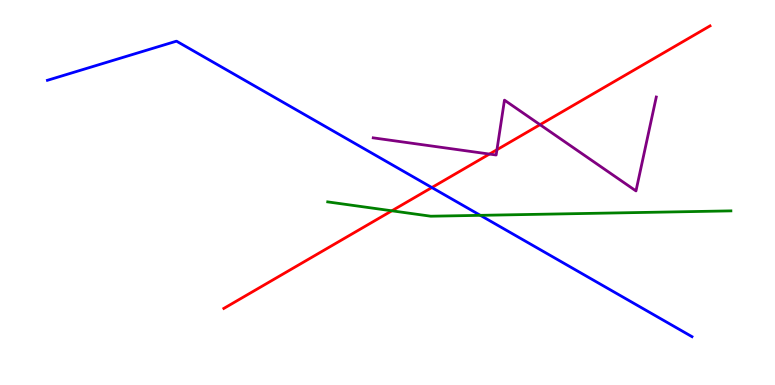[{'lines': ['blue', 'red'], 'intersections': [{'x': 5.57, 'y': 5.13}]}, {'lines': ['green', 'red'], 'intersections': [{'x': 5.06, 'y': 4.52}]}, {'lines': ['purple', 'red'], 'intersections': [{'x': 6.32, 'y': 6.0}, {'x': 6.41, 'y': 6.11}, {'x': 6.97, 'y': 6.76}]}, {'lines': ['blue', 'green'], 'intersections': [{'x': 6.2, 'y': 4.41}]}, {'lines': ['blue', 'purple'], 'intersections': []}, {'lines': ['green', 'purple'], 'intersections': []}]